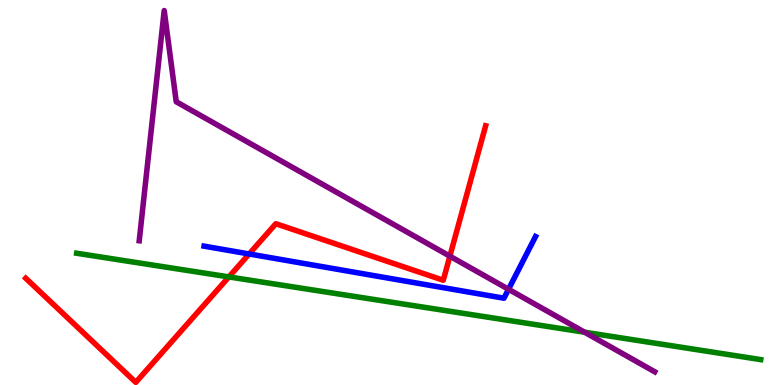[{'lines': ['blue', 'red'], 'intersections': [{'x': 3.21, 'y': 3.4}]}, {'lines': ['green', 'red'], 'intersections': [{'x': 2.95, 'y': 2.81}]}, {'lines': ['purple', 'red'], 'intersections': [{'x': 5.8, 'y': 3.35}]}, {'lines': ['blue', 'green'], 'intersections': []}, {'lines': ['blue', 'purple'], 'intersections': [{'x': 6.56, 'y': 2.49}]}, {'lines': ['green', 'purple'], 'intersections': [{'x': 7.54, 'y': 1.37}]}]